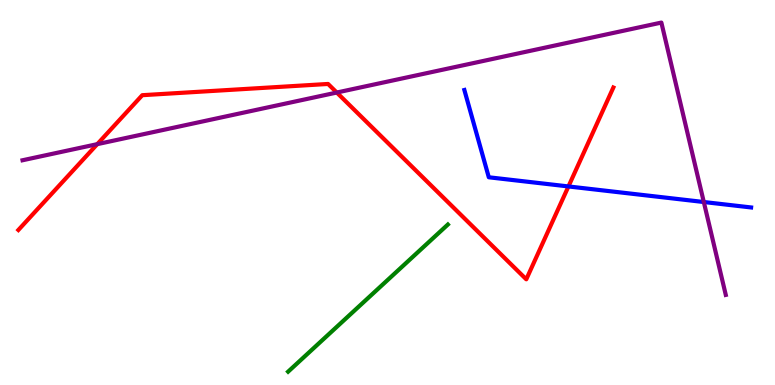[{'lines': ['blue', 'red'], 'intersections': [{'x': 7.33, 'y': 5.16}]}, {'lines': ['green', 'red'], 'intersections': []}, {'lines': ['purple', 'red'], 'intersections': [{'x': 1.26, 'y': 6.26}, {'x': 4.35, 'y': 7.6}]}, {'lines': ['blue', 'green'], 'intersections': []}, {'lines': ['blue', 'purple'], 'intersections': [{'x': 9.08, 'y': 4.75}]}, {'lines': ['green', 'purple'], 'intersections': []}]